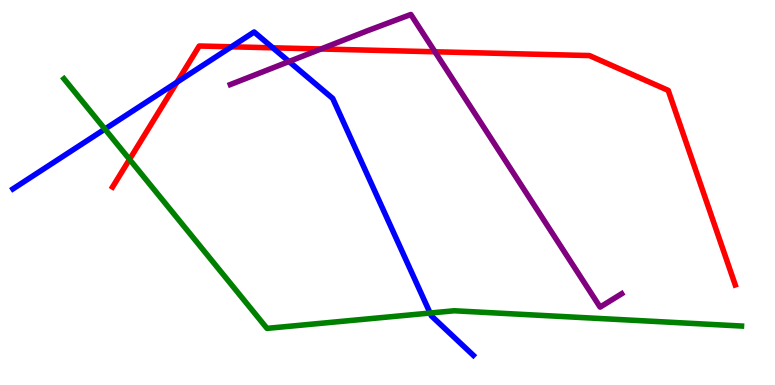[{'lines': ['blue', 'red'], 'intersections': [{'x': 2.28, 'y': 7.87}, {'x': 2.99, 'y': 8.78}, {'x': 3.52, 'y': 8.76}]}, {'lines': ['green', 'red'], 'intersections': [{'x': 1.67, 'y': 5.86}]}, {'lines': ['purple', 'red'], 'intersections': [{'x': 4.14, 'y': 8.73}, {'x': 5.61, 'y': 8.66}]}, {'lines': ['blue', 'green'], 'intersections': [{'x': 1.35, 'y': 6.65}, {'x': 5.55, 'y': 1.87}]}, {'lines': ['blue', 'purple'], 'intersections': [{'x': 3.73, 'y': 8.4}]}, {'lines': ['green', 'purple'], 'intersections': []}]